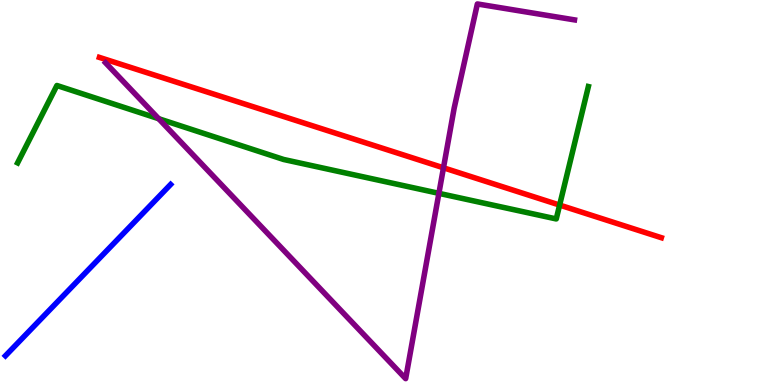[{'lines': ['blue', 'red'], 'intersections': []}, {'lines': ['green', 'red'], 'intersections': [{'x': 7.22, 'y': 4.67}]}, {'lines': ['purple', 'red'], 'intersections': [{'x': 5.72, 'y': 5.64}]}, {'lines': ['blue', 'green'], 'intersections': []}, {'lines': ['blue', 'purple'], 'intersections': []}, {'lines': ['green', 'purple'], 'intersections': [{'x': 2.05, 'y': 6.92}, {'x': 5.66, 'y': 4.98}]}]